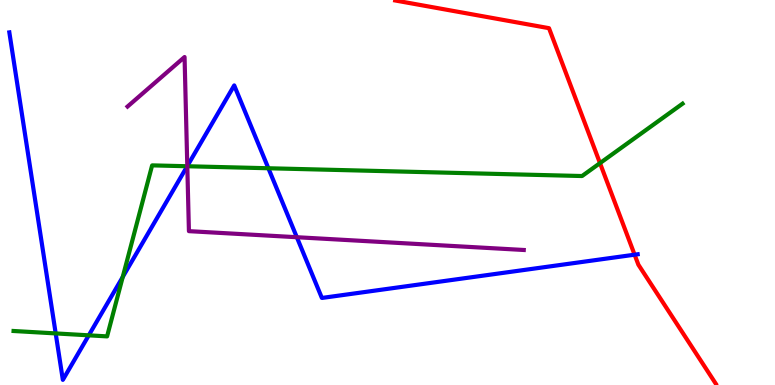[{'lines': ['blue', 'red'], 'intersections': [{'x': 8.19, 'y': 3.38}]}, {'lines': ['green', 'red'], 'intersections': [{'x': 7.74, 'y': 5.76}]}, {'lines': ['purple', 'red'], 'intersections': []}, {'lines': ['blue', 'green'], 'intersections': [{'x': 0.719, 'y': 1.34}, {'x': 1.15, 'y': 1.29}, {'x': 1.58, 'y': 2.81}, {'x': 2.42, 'y': 5.68}, {'x': 3.46, 'y': 5.63}]}, {'lines': ['blue', 'purple'], 'intersections': [{'x': 2.42, 'y': 5.69}, {'x': 3.83, 'y': 3.84}]}, {'lines': ['green', 'purple'], 'intersections': [{'x': 2.42, 'y': 5.68}]}]